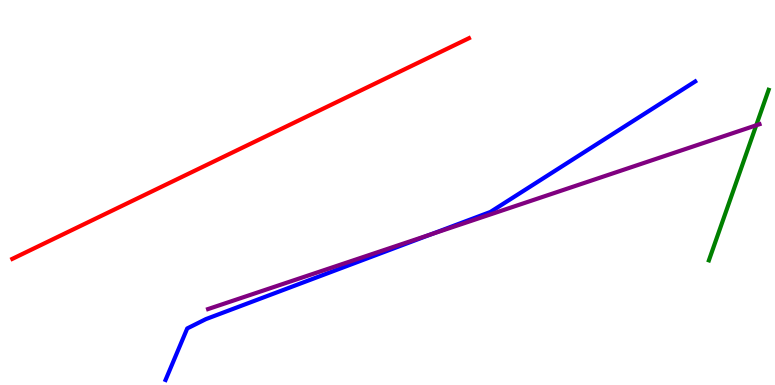[{'lines': ['blue', 'red'], 'intersections': []}, {'lines': ['green', 'red'], 'intersections': []}, {'lines': ['purple', 'red'], 'intersections': []}, {'lines': ['blue', 'green'], 'intersections': []}, {'lines': ['blue', 'purple'], 'intersections': [{'x': 5.56, 'y': 3.91}]}, {'lines': ['green', 'purple'], 'intersections': [{'x': 9.76, 'y': 6.75}]}]